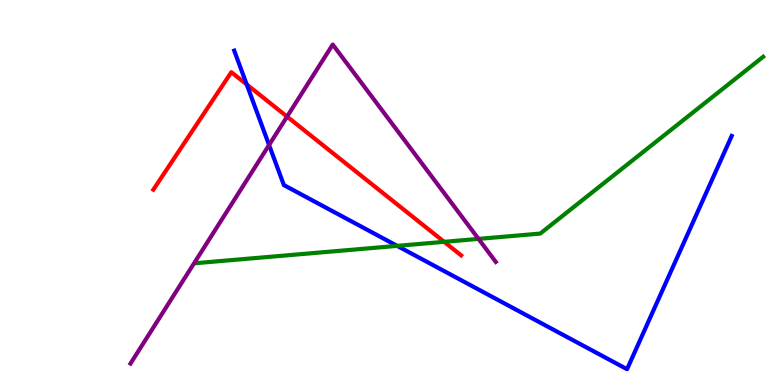[{'lines': ['blue', 'red'], 'intersections': [{'x': 3.18, 'y': 7.81}]}, {'lines': ['green', 'red'], 'intersections': [{'x': 5.73, 'y': 3.72}]}, {'lines': ['purple', 'red'], 'intersections': [{'x': 3.7, 'y': 6.97}]}, {'lines': ['blue', 'green'], 'intersections': [{'x': 5.12, 'y': 3.61}]}, {'lines': ['blue', 'purple'], 'intersections': [{'x': 3.47, 'y': 6.23}]}, {'lines': ['green', 'purple'], 'intersections': [{'x': 6.17, 'y': 3.8}]}]